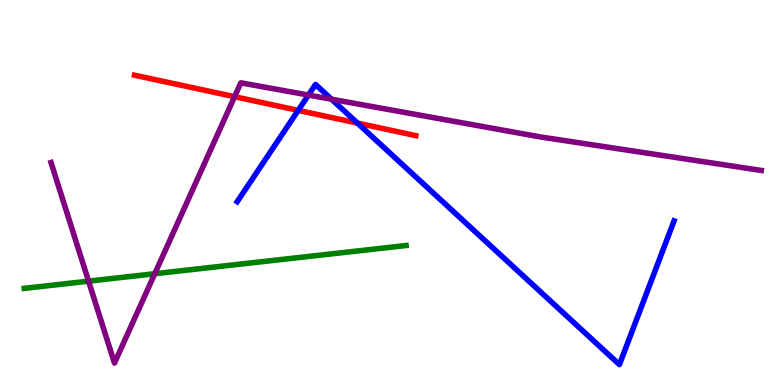[{'lines': ['blue', 'red'], 'intersections': [{'x': 3.85, 'y': 7.13}, {'x': 4.61, 'y': 6.8}]}, {'lines': ['green', 'red'], 'intersections': []}, {'lines': ['purple', 'red'], 'intersections': [{'x': 3.03, 'y': 7.49}]}, {'lines': ['blue', 'green'], 'intersections': []}, {'lines': ['blue', 'purple'], 'intersections': [{'x': 3.98, 'y': 7.53}, {'x': 4.28, 'y': 7.42}]}, {'lines': ['green', 'purple'], 'intersections': [{'x': 1.14, 'y': 2.7}, {'x': 2.0, 'y': 2.89}]}]